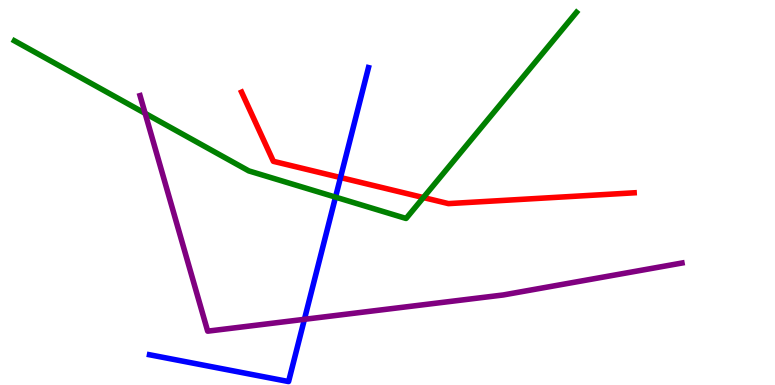[{'lines': ['blue', 'red'], 'intersections': [{'x': 4.39, 'y': 5.39}]}, {'lines': ['green', 'red'], 'intersections': [{'x': 5.46, 'y': 4.87}]}, {'lines': ['purple', 'red'], 'intersections': []}, {'lines': ['blue', 'green'], 'intersections': [{'x': 4.33, 'y': 4.88}]}, {'lines': ['blue', 'purple'], 'intersections': [{'x': 3.93, 'y': 1.71}]}, {'lines': ['green', 'purple'], 'intersections': [{'x': 1.87, 'y': 7.06}]}]